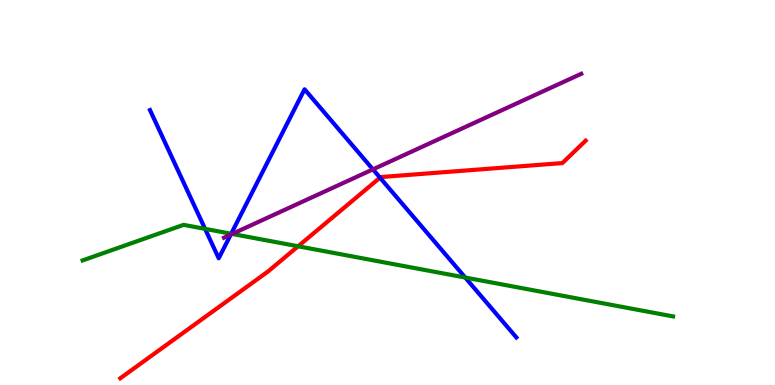[{'lines': ['blue', 'red'], 'intersections': [{'x': 4.9, 'y': 5.39}]}, {'lines': ['green', 'red'], 'intersections': [{'x': 3.85, 'y': 3.6}]}, {'lines': ['purple', 'red'], 'intersections': []}, {'lines': ['blue', 'green'], 'intersections': [{'x': 2.65, 'y': 4.06}, {'x': 2.98, 'y': 3.93}, {'x': 6.0, 'y': 2.79}]}, {'lines': ['blue', 'purple'], 'intersections': [{'x': 2.98, 'y': 3.91}, {'x': 4.81, 'y': 5.6}]}, {'lines': ['green', 'purple'], 'intersections': [{'x': 3.0, 'y': 3.92}]}]